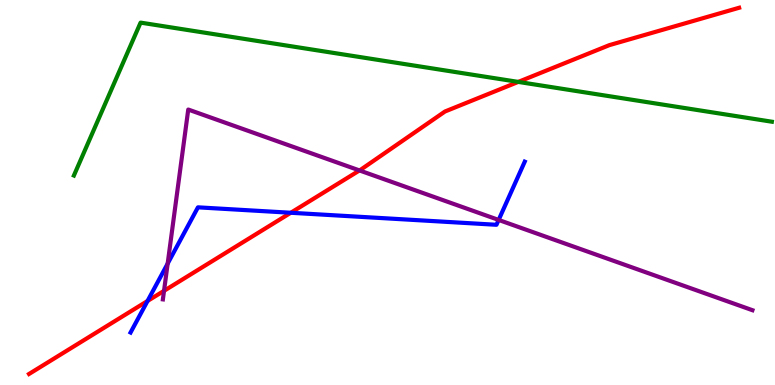[{'lines': ['blue', 'red'], 'intersections': [{'x': 1.9, 'y': 2.18}, {'x': 3.75, 'y': 4.47}]}, {'lines': ['green', 'red'], 'intersections': [{'x': 6.69, 'y': 7.87}]}, {'lines': ['purple', 'red'], 'intersections': [{'x': 2.12, 'y': 2.45}, {'x': 4.64, 'y': 5.57}]}, {'lines': ['blue', 'green'], 'intersections': []}, {'lines': ['blue', 'purple'], 'intersections': [{'x': 2.16, 'y': 3.15}, {'x': 6.43, 'y': 4.29}]}, {'lines': ['green', 'purple'], 'intersections': []}]